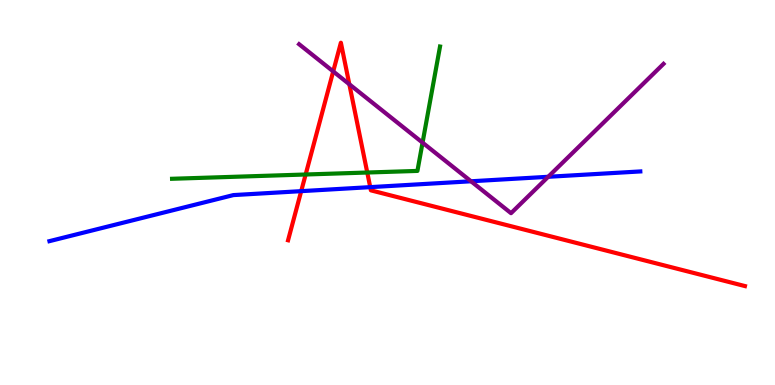[{'lines': ['blue', 'red'], 'intersections': [{'x': 3.89, 'y': 5.04}, {'x': 4.78, 'y': 5.14}]}, {'lines': ['green', 'red'], 'intersections': [{'x': 3.94, 'y': 5.47}, {'x': 4.74, 'y': 5.52}]}, {'lines': ['purple', 'red'], 'intersections': [{'x': 4.3, 'y': 8.15}, {'x': 4.51, 'y': 7.81}]}, {'lines': ['blue', 'green'], 'intersections': []}, {'lines': ['blue', 'purple'], 'intersections': [{'x': 6.08, 'y': 5.29}, {'x': 7.07, 'y': 5.41}]}, {'lines': ['green', 'purple'], 'intersections': [{'x': 5.45, 'y': 6.3}]}]